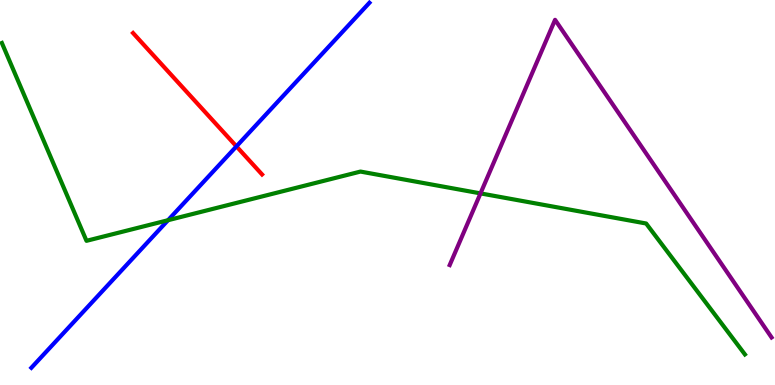[{'lines': ['blue', 'red'], 'intersections': [{'x': 3.05, 'y': 6.2}]}, {'lines': ['green', 'red'], 'intersections': []}, {'lines': ['purple', 'red'], 'intersections': []}, {'lines': ['blue', 'green'], 'intersections': [{'x': 2.17, 'y': 4.28}]}, {'lines': ['blue', 'purple'], 'intersections': []}, {'lines': ['green', 'purple'], 'intersections': [{'x': 6.2, 'y': 4.98}]}]